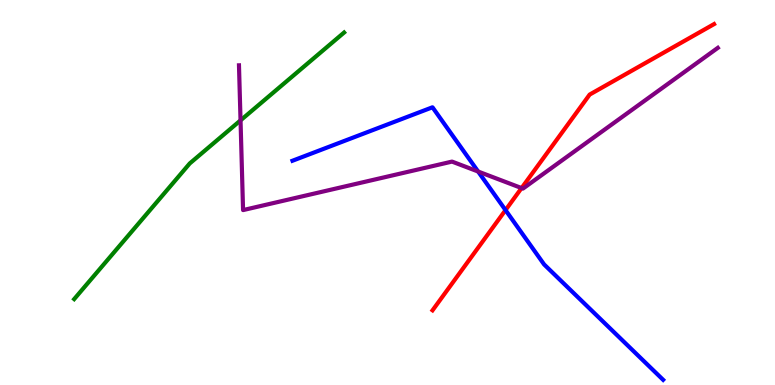[{'lines': ['blue', 'red'], 'intersections': [{'x': 6.52, 'y': 4.54}]}, {'lines': ['green', 'red'], 'intersections': []}, {'lines': ['purple', 'red'], 'intersections': [{'x': 6.73, 'y': 5.12}]}, {'lines': ['blue', 'green'], 'intersections': []}, {'lines': ['blue', 'purple'], 'intersections': [{'x': 6.17, 'y': 5.54}]}, {'lines': ['green', 'purple'], 'intersections': [{'x': 3.1, 'y': 6.87}]}]